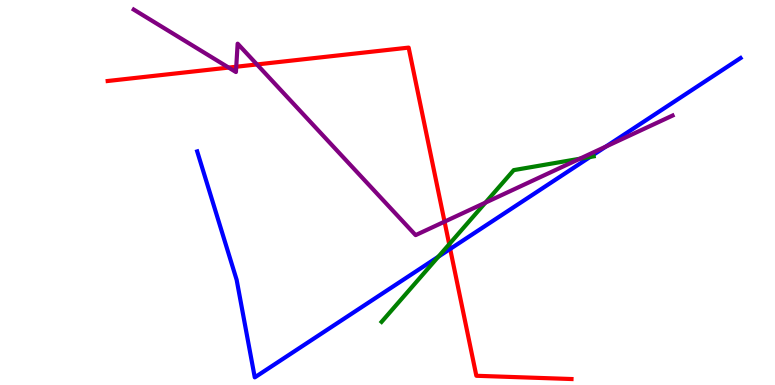[{'lines': ['blue', 'red'], 'intersections': [{'x': 5.81, 'y': 3.53}]}, {'lines': ['green', 'red'], 'intersections': [{'x': 5.8, 'y': 3.66}]}, {'lines': ['purple', 'red'], 'intersections': [{'x': 2.95, 'y': 8.24}, {'x': 3.05, 'y': 8.27}, {'x': 3.32, 'y': 8.33}, {'x': 5.74, 'y': 4.24}]}, {'lines': ['blue', 'green'], 'intersections': [{'x': 5.66, 'y': 3.33}, {'x': 7.61, 'y': 5.92}]}, {'lines': ['blue', 'purple'], 'intersections': [{'x': 7.82, 'y': 6.19}]}, {'lines': ['green', 'purple'], 'intersections': [{'x': 6.26, 'y': 4.74}, {'x': 7.48, 'y': 5.88}]}]